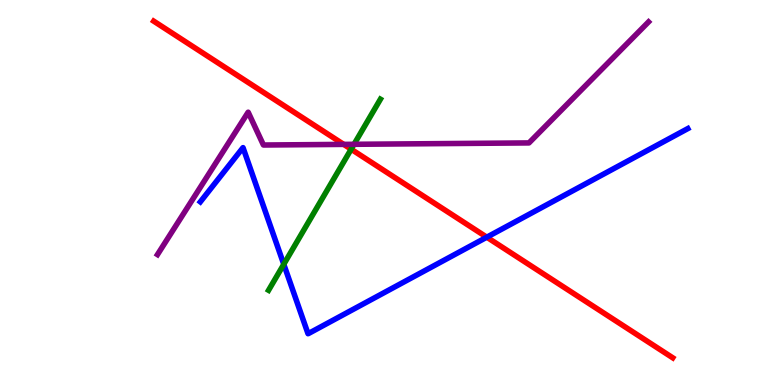[{'lines': ['blue', 'red'], 'intersections': [{'x': 6.28, 'y': 3.84}]}, {'lines': ['green', 'red'], 'intersections': [{'x': 4.53, 'y': 6.12}]}, {'lines': ['purple', 'red'], 'intersections': [{'x': 4.43, 'y': 6.25}]}, {'lines': ['blue', 'green'], 'intersections': [{'x': 3.66, 'y': 3.14}]}, {'lines': ['blue', 'purple'], 'intersections': []}, {'lines': ['green', 'purple'], 'intersections': [{'x': 4.57, 'y': 6.25}]}]